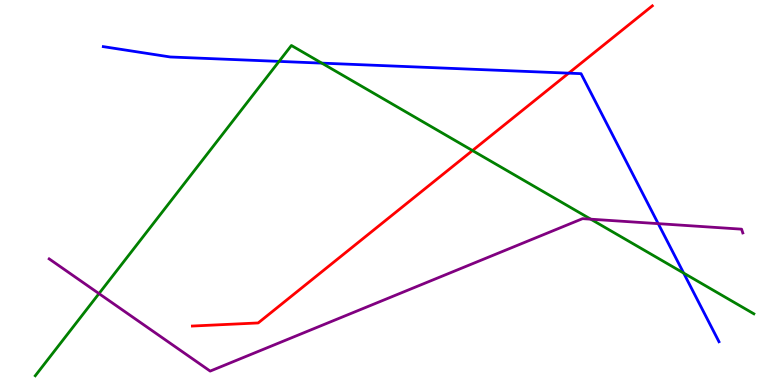[{'lines': ['blue', 'red'], 'intersections': [{'x': 7.34, 'y': 8.1}]}, {'lines': ['green', 'red'], 'intersections': [{'x': 6.1, 'y': 6.09}]}, {'lines': ['purple', 'red'], 'intersections': []}, {'lines': ['blue', 'green'], 'intersections': [{'x': 3.6, 'y': 8.41}, {'x': 4.15, 'y': 8.36}, {'x': 8.82, 'y': 2.91}]}, {'lines': ['blue', 'purple'], 'intersections': [{'x': 8.49, 'y': 4.19}]}, {'lines': ['green', 'purple'], 'intersections': [{'x': 1.28, 'y': 2.37}, {'x': 7.62, 'y': 4.31}]}]